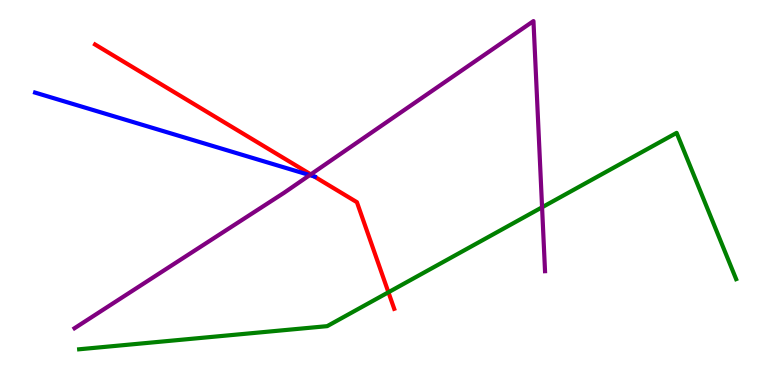[{'lines': ['blue', 'red'], 'intersections': [{'x': 4.05, 'y': 5.42}]}, {'lines': ['green', 'red'], 'intersections': [{'x': 5.01, 'y': 2.41}]}, {'lines': ['purple', 'red'], 'intersections': [{'x': 4.01, 'y': 5.47}]}, {'lines': ['blue', 'green'], 'intersections': []}, {'lines': ['blue', 'purple'], 'intersections': [{'x': 4.0, 'y': 5.45}]}, {'lines': ['green', 'purple'], 'intersections': [{'x': 6.99, 'y': 4.62}]}]